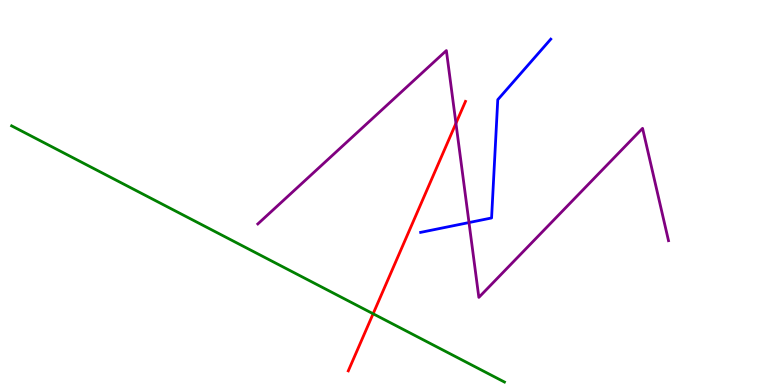[{'lines': ['blue', 'red'], 'intersections': []}, {'lines': ['green', 'red'], 'intersections': [{'x': 4.81, 'y': 1.85}]}, {'lines': ['purple', 'red'], 'intersections': [{'x': 5.88, 'y': 6.8}]}, {'lines': ['blue', 'green'], 'intersections': []}, {'lines': ['blue', 'purple'], 'intersections': [{'x': 6.05, 'y': 4.22}]}, {'lines': ['green', 'purple'], 'intersections': []}]